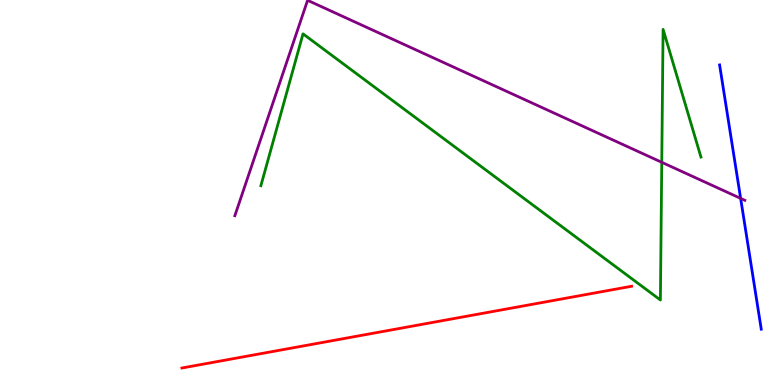[{'lines': ['blue', 'red'], 'intersections': []}, {'lines': ['green', 'red'], 'intersections': []}, {'lines': ['purple', 'red'], 'intersections': []}, {'lines': ['blue', 'green'], 'intersections': []}, {'lines': ['blue', 'purple'], 'intersections': [{'x': 9.56, 'y': 4.85}]}, {'lines': ['green', 'purple'], 'intersections': [{'x': 8.54, 'y': 5.78}]}]